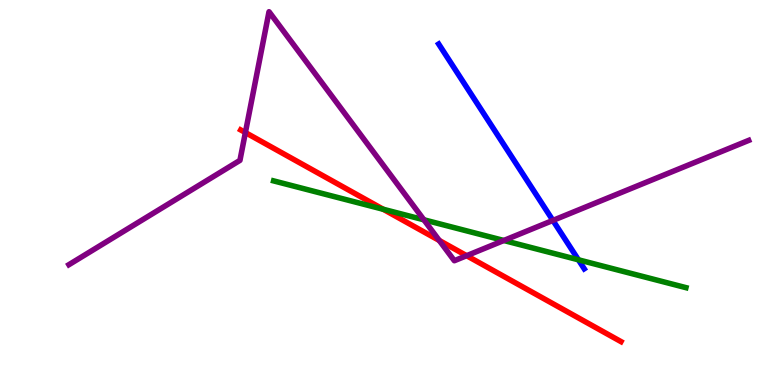[{'lines': ['blue', 'red'], 'intersections': []}, {'lines': ['green', 'red'], 'intersections': [{'x': 4.94, 'y': 4.56}]}, {'lines': ['purple', 'red'], 'intersections': [{'x': 3.17, 'y': 6.56}, {'x': 5.67, 'y': 3.75}, {'x': 6.02, 'y': 3.36}]}, {'lines': ['blue', 'green'], 'intersections': [{'x': 7.46, 'y': 3.25}]}, {'lines': ['blue', 'purple'], 'intersections': [{'x': 7.13, 'y': 4.27}]}, {'lines': ['green', 'purple'], 'intersections': [{'x': 5.47, 'y': 4.29}, {'x': 6.5, 'y': 3.75}]}]